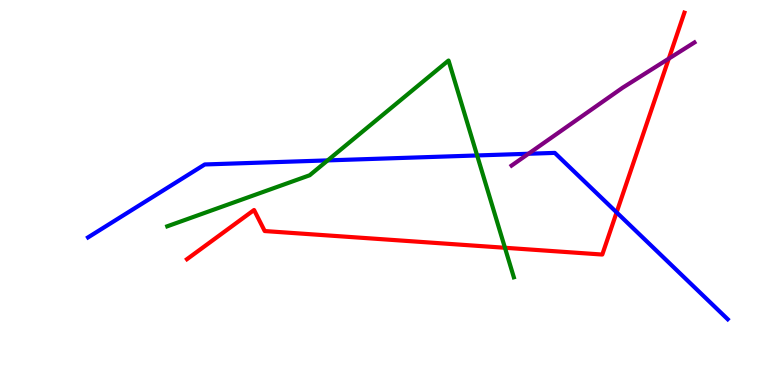[{'lines': ['blue', 'red'], 'intersections': [{'x': 7.96, 'y': 4.48}]}, {'lines': ['green', 'red'], 'intersections': [{'x': 6.52, 'y': 3.56}]}, {'lines': ['purple', 'red'], 'intersections': [{'x': 8.63, 'y': 8.48}]}, {'lines': ['blue', 'green'], 'intersections': [{'x': 4.23, 'y': 5.83}, {'x': 6.16, 'y': 5.96}]}, {'lines': ['blue', 'purple'], 'intersections': [{'x': 6.82, 'y': 6.01}]}, {'lines': ['green', 'purple'], 'intersections': []}]